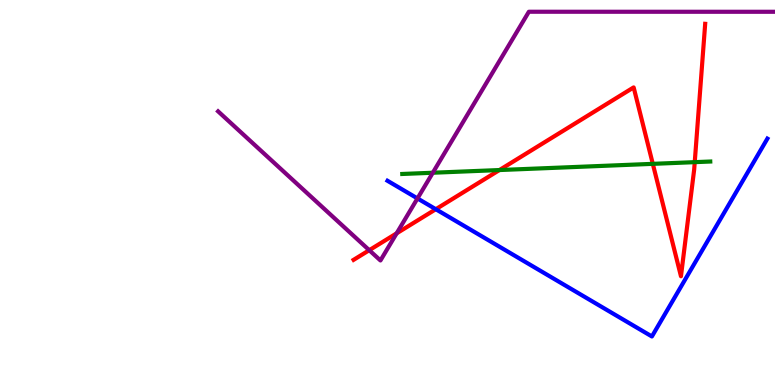[{'lines': ['blue', 'red'], 'intersections': [{'x': 5.62, 'y': 4.57}]}, {'lines': ['green', 'red'], 'intersections': [{'x': 6.44, 'y': 5.58}, {'x': 8.42, 'y': 5.74}, {'x': 8.96, 'y': 5.79}]}, {'lines': ['purple', 'red'], 'intersections': [{'x': 4.76, 'y': 3.5}, {'x': 5.12, 'y': 3.94}]}, {'lines': ['blue', 'green'], 'intersections': []}, {'lines': ['blue', 'purple'], 'intersections': [{'x': 5.39, 'y': 4.85}]}, {'lines': ['green', 'purple'], 'intersections': [{'x': 5.58, 'y': 5.51}]}]